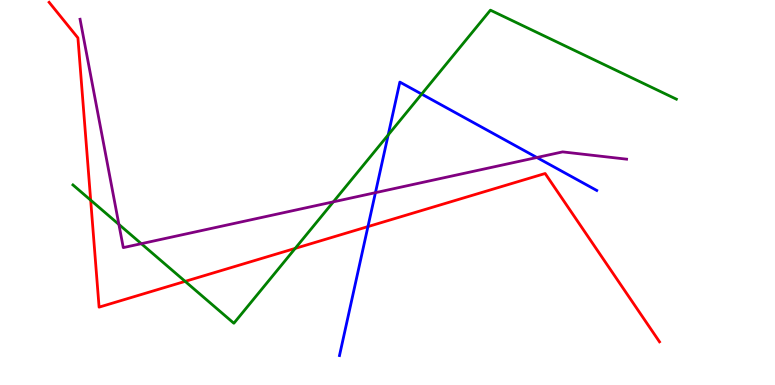[{'lines': ['blue', 'red'], 'intersections': [{'x': 4.75, 'y': 4.11}]}, {'lines': ['green', 'red'], 'intersections': [{'x': 1.17, 'y': 4.8}, {'x': 2.39, 'y': 2.69}, {'x': 3.81, 'y': 3.55}]}, {'lines': ['purple', 'red'], 'intersections': []}, {'lines': ['blue', 'green'], 'intersections': [{'x': 5.01, 'y': 6.5}, {'x': 5.44, 'y': 7.56}]}, {'lines': ['blue', 'purple'], 'intersections': [{'x': 4.84, 'y': 5.0}, {'x': 6.93, 'y': 5.91}]}, {'lines': ['green', 'purple'], 'intersections': [{'x': 1.53, 'y': 4.17}, {'x': 1.82, 'y': 3.67}, {'x': 4.3, 'y': 4.76}]}]